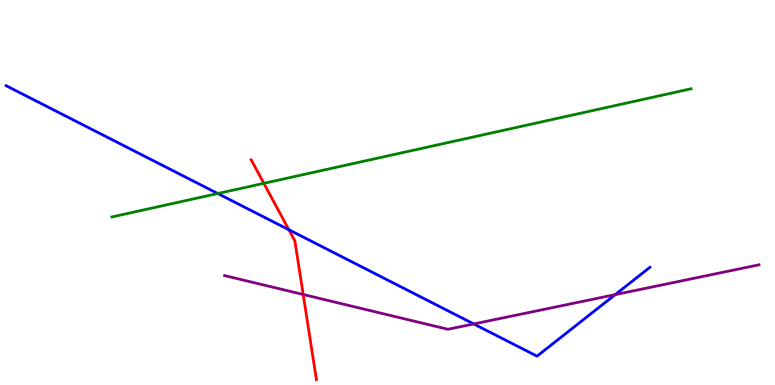[{'lines': ['blue', 'red'], 'intersections': [{'x': 3.73, 'y': 4.03}]}, {'lines': ['green', 'red'], 'intersections': [{'x': 3.4, 'y': 5.24}]}, {'lines': ['purple', 'red'], 'intersections': [{'x': 3.91, 'y': 2.35}]}, {'lines': ['blue', 'green'], 'intersections': [{'x': 2.81, 'y': 4.97}]}, {'lines': ['blue', 'purple'], 'intersections': [{'x': 6.11, 'y': 1.59}, {'x': 7.94, 'y': 2.35}]}, {'lines': ['green', 'purple'], 'intersections': []}]